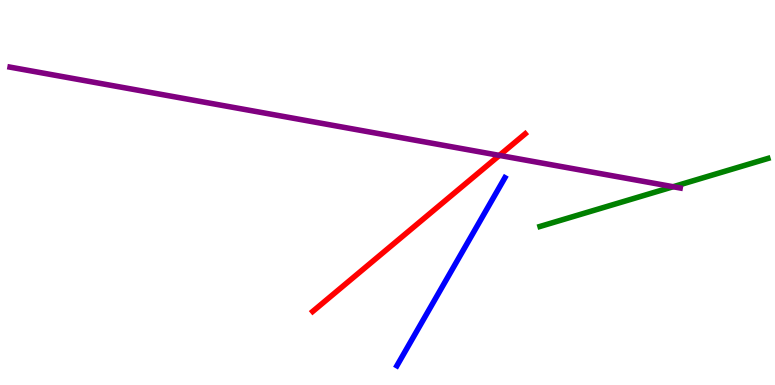[{'lines': ['blue', 'red'], 'intersections': []}, {'lines': ['green', 'red'], 'intersections': []}, {'lines': ['purple', 'red'], 'intersections': [{'x': 6.44, 'y': 5.96}]}, {'lines': ['blue', 'green'], 'intersections': []}, {'lines': ['blue', 'purple'], 'intersections': []}, {'lines': ['green', 'purple'], 'intersections': [{'x': 8.69, 'y': 5.15}]}]